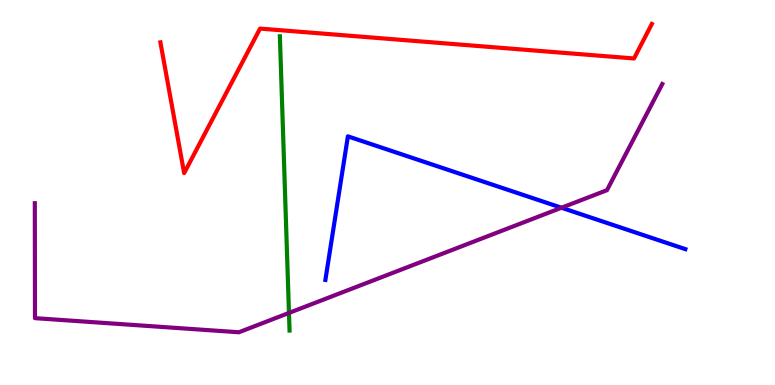[{'lines': ['blue', 'red'], 'intersections': []}, {'lines': ['green', 'red'], 'intersections': []}, {'lines': ['purple', 'red'], 'intersections': []}, {'lines': ['blue', 'green'], 'intersections': []}, {'lines': ['blue', 'purple'], 'intersections': [{'x': 7.25, 'y': 4.6}]}, {'lines': ['green', 'purple'], 'intersections': [{'x': 3.73, 'y': 1.87}]}]